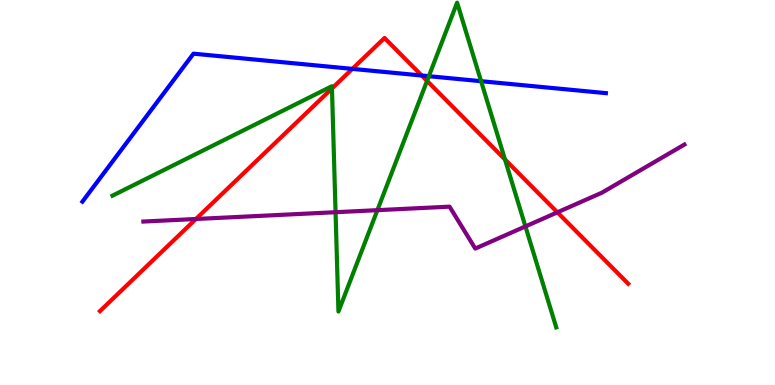[{'lines': ['blue', 'red'], 'intersections': [{'x': 4.55, 'y': 8.21}, {'x': 5.44, 'y': 8.04}]}, {'lines': ['green', 'red'], 'intersections': [{'x': 4.28, 'y': 7.7}, {'x': 5.51, 'y': 7.9}, {'x': 6.52, 'y': 5.86}]}, {'lines': ['purple', 'red'], 'intersections': [{'x': 2.53, 'y': 4.31}, {'x': 7.19, 'y': 4.49}]}, {'lines': ['blue', 'green'], 'intersections': [{'x': 5.53, 'y': 8.02}, {'x': 6.21, 'y': 7.89}]}, {'lines': ['blue', 'purple'], 'intersections': []}, {'lines': ['green', 'purple'], 'intersections': [{'x': 4.33, 'y': 4.49}, {'x': 4.87, 'y': 4.54}, {'x': 6.78, 'y': 4.12}]}]